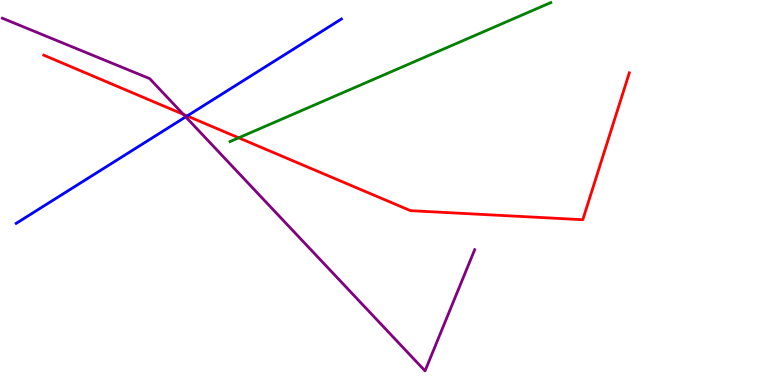[{'lines': ['blue', 'red'], 'intersections': [{'x': 2.41, 'y': 6.99}]}, {'lines': ['green', 'red'], 'intersections': [{'x': 3.08, 'y': 6.42}]}, {'lines': ['purple', 'red'], 'intersections': [{'x': 2.37, 'y': 7.03}]}, {'lines': ['blue', 'green'], 'intersections': []}, {'lines': ['blue', 'purple'], 'intersections': [{'x': 2.4, 'y': 6.96}]}, {'lines': ['green', 'purple'], 'intersections': []}]